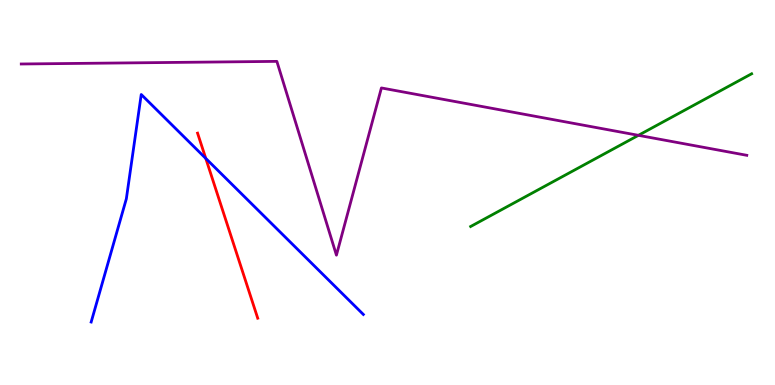[{'lines': ['blue', 'red'], 'intersections': [{'x': 2.66, 'y': 5.89}]}, {'lines': ['green', 'red'], 'intersections': []}, {'lines': ['purple', 'red'], 'intersections': []}, {'lines': ['blue', 'green'], 'intersections': []}, {'lines': ['blue', 'purple'], 'intersections': []}, {'lines': ['green', 'purple'], 'intersections': [{'x': 8.24, 'y': 6.49}]}]